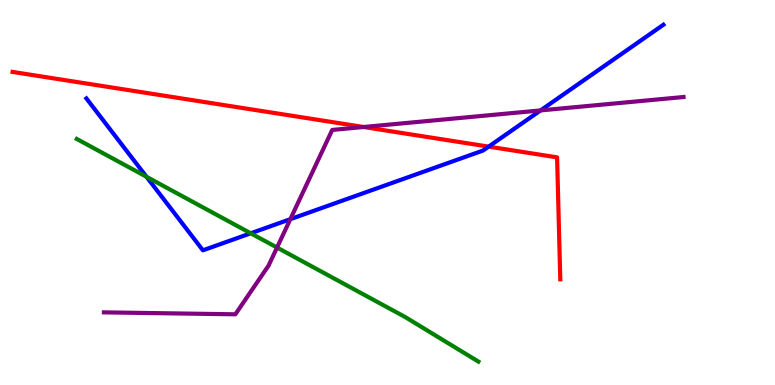[{'lines': ['blue', 'red'], 'intersections': [{'x': 6.31, 'y': 6.19}]}, {'lines': ['green', 'red'], 'intersections': []}, {'lines': ['purple', 'red'], 'intersections': [{'x': 4.69, 'y': 6.7}]}, {'lines': ['blue', 'green'], 'intersections': [{'x': 1.89, 'y': 5.41}, {'x': 3.24, 'y': 3.94}]}, {'lines': ['blue', 'purple'], 'intersections': [{'x': 3.75, 'y': 4.31}, {'x': 6.98, 'y': 7.13}]}, {'lines': ['green', 'purple'], 'intersections': [{'x': 3.57, 'y': 3.57}]}]